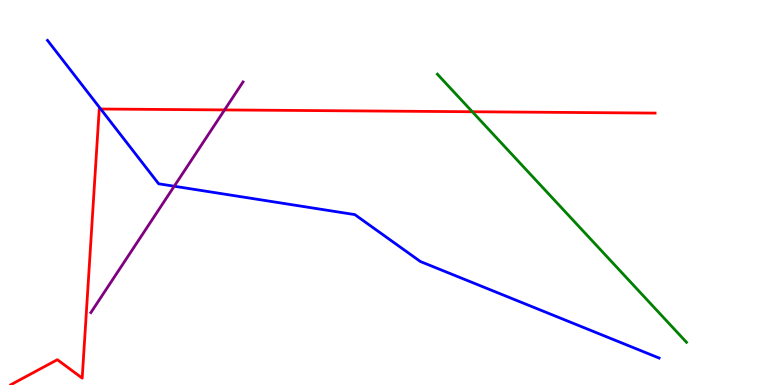[{'lines': ['blue', 'red'], 'intersections': [{'x': 1.3, 'y': 7.17}]}, {'lines': ['green', 'red'], 'intersections': [{'x': 6.09, 'y': 7.1}]}, {'lines': ['purple', 'red'], 'intersections': [{'x': 2.9, 'y': 7.14}]}, {'lines': ['blue', 'green'], 'intersections': []}, {'lines': ['blue', 'purple'], 'intersections': [{'x': 2.25, 'y': 5.16}]}, {'lines': ['green', 'purple'], 'intersections': []}]